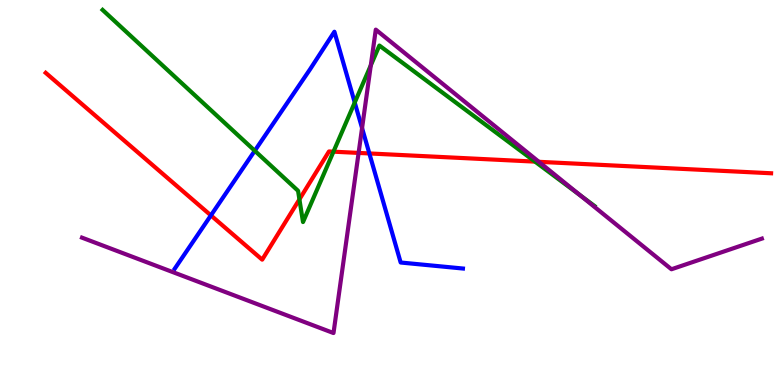[{'lines': ['blue', 'red'], 'intersections': [{'x': 2.72, 'y': 4.41}, {'x': 4.77, 'y': 6.01}]}, {'lines': ['green', 'red'], 'intersections': [{'x': 3.86, 'y': 4.82}, {'x': 4.3, 'y': 6.06}, {'x': 6.9, 'y': 5.8}]}, {'lines': ['purple', 'red'], 'intersections': [{'x': 4.63, 'y': 6.03}, {'x': 6.95, 'y': 5.8}]}, {'lines': ['blue', 'green'], 'intersections': [{'x': 3.29, 'y': 6.08}, {'x': 4.58, 'y': 7.34}]}, {'lines': ['blue', 'purple'], 'intersections': [{'x': 4.67, 'y': 6.67}]}, {'lines': ['green', 'purple'], 'intersections': [{'x': 4.78, 'y': 8.3}, {'x': 7.49, 'y': 4.93}]}]